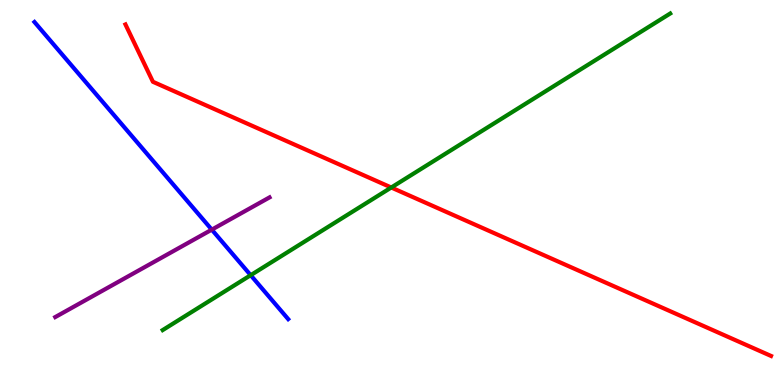[{'lines': ['blue', 'red'], 'intersections': []}, {'lines': ['green', 'red'], 'intersections': [{'x': 5.05, 'y': 5.13}]}, {'lines': ['purple', 'red'], 'intersections': []}, {'lines': ['blue', 'green'], 'intersections': [{'x': 3.23, 'y': 2.85}]}, {'lines': ['blue', 'purple'], 'intersections': [{'x': 2.73, 'y': 4.04}]}, {'lines': ['green', 'purple'], 'intersections': []}]